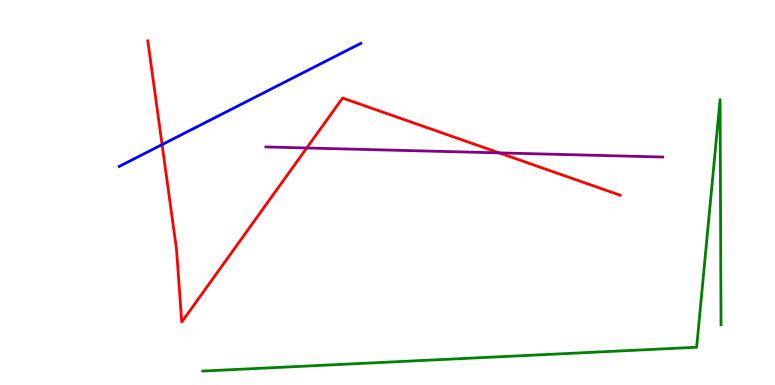[{'lines': ['blue', 'red'], 'intersections': [{'x': 2.09, 'y': 6.24}]}, {'lines': ['green', 'red'], 'intersections': []}, {'lines': ['purple', 'red'], 'intersections': [{'x': 3.96, 'y': 6.16}, {'x': 6.44, 'y': 6.03}]}, {'lines': ['blue', 'green'], 'intersections': []}, {'lines': ['blue', 'purple'], 'intersections': []}, {'lines': ['green', 'purple'], 'intersections': []}]